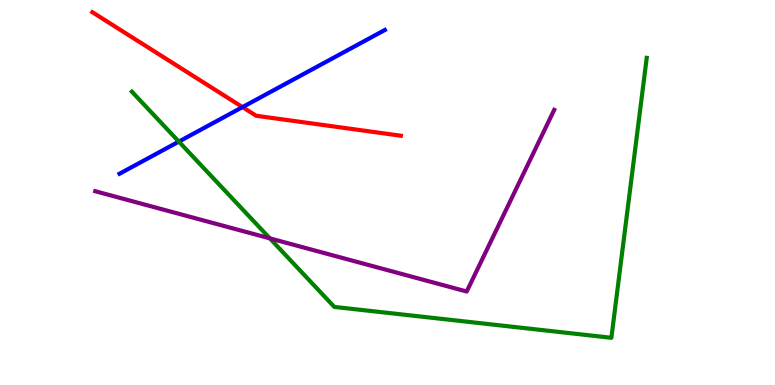[{'lines': ['blue', 'red'], 'intersections': [{'x': 3.13, 'y': 7.22}]}, {'lines': ['green', 'red'], 'intersections': []}, {'lines': ['purple', 'red'], 'intersections': []}, {'lines': ['blue', 'green'], 'intersections': [{'x': 2.31, 'y': 6.32}]}, {'lines': ['blue', 'purple'], 'intersections': []}, {'lines': ['green', 'purple'], 'intersections': [{'x': 3.48, 'y': 3.81}]}]